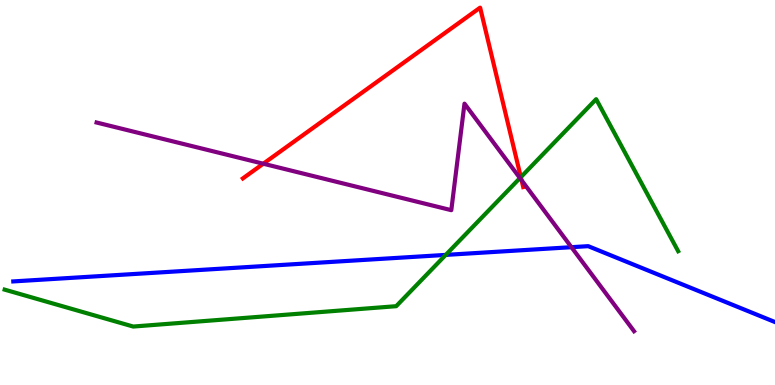[{'lines': ['blue', 'red'], 'intersections': []}, {'lines': ['green', 'red'], 'intersections': [{'x': 6.72, 'y': 5.4}]}, {'lines': ['purple', 'red'], 'intersections': [{'x': 3.4, 'y': 5.75}, {'x': 6.73, 'y': 5.32}]}, {'lines': ['blue', 'green'], 'intersections': [{'x': 5.75, 'y': 3.38}]}, {'lines': ['blue', 'purple'], 'intersections': [{'x': 7.37, 'y': 3.58}]}, {'lines': ['green', 'purple'], 'intersections': [{'x': 6.71, 'y': 5.37}]}]